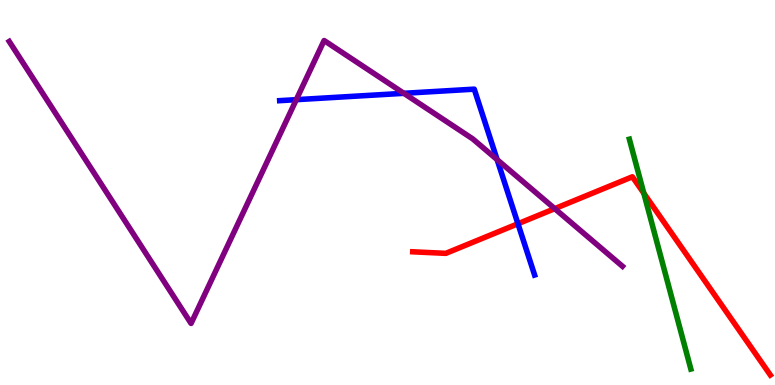[{'lines': ['blue', 'red'], 'intersections': [{'x': 6.68, 'y': 4.19}]}, {'lines': ['green', 'red'], 'intersections': [{'x': 8.31, 'y': 4.98}]}, {'lines': ['purple', 'red'], 'intersections': [{'x': 7.16, 'y': 4.58}]}, {'lines': ['blue', 'green'], 'intersections': []}, {'lines': ['blue', 'purple'], 'intersections': [{'x': 3.82, 'y': 7.41}, {'x': 5.21, 'y': 7.58}, {'x': 6.41, 'y': 5.85}]}, {'lines': ['green', 'purple'], 'intersections': []}]